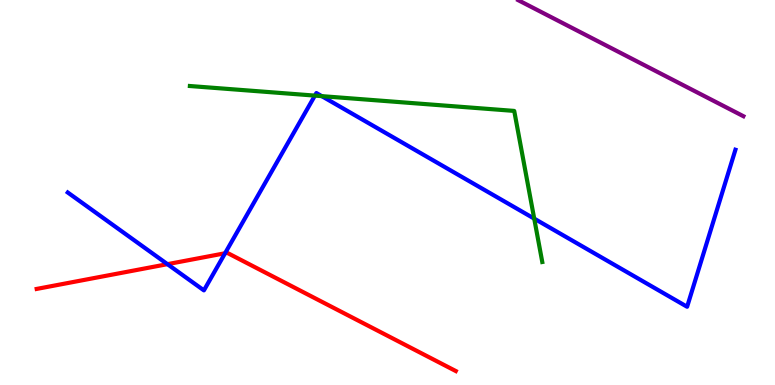[{'lines': ['blue', 'red'], 'intersections': [{'x': 2.16, 'y': 3.14}, {'x': 2.9, 'y': 3.42}]}, {'lines': ['green', 'red'], 'intersections': []}, {'lines': ['purple', 'red'], 'intersections': []}, {'lines': ['blue', 'green'], 'intersections': [{'x': 4.06, 'y': 7.52}, {'x': 4.15, 'y': 7.5}, {'x': 6.89, 'y': 4.32}]}, {'lines': ['blue', 'purple'], 'intersections': []}, {'lines': ['green', 'purple'], 'intersections': []}]